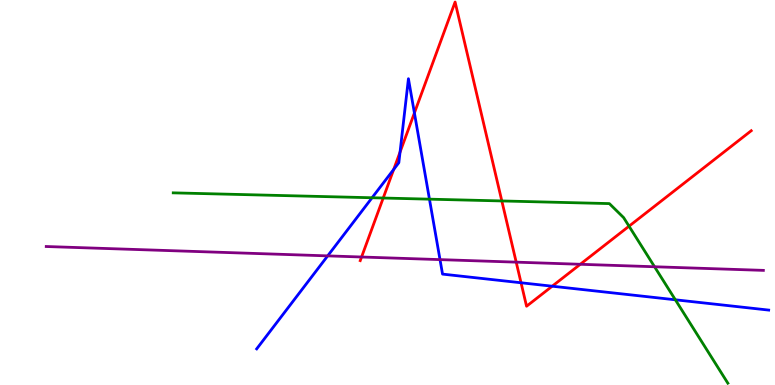[{'lines': ['blue', 'red'], 'intersections': [{'x': 5.08, 'y': 5.6}, {'x': 5.16, 'y': 6.05}, {'x': 5.35, 'y': 7.07}, {'x': 6.72, 'y': 2.66}, {'x': 7.13, 'y': 2.57}]}, {'lines': ['green', 'red'], 'intersections': [{'x': 4.94, 'y': 4.86}, {'x': 6.48, 'y': 4.78}, {'x': 8.12, 'y': 4.12}]}, {'lines': ['purple', 'red'], 'intersections': [{'x': 4.67, 'y': 3.32}, {'x': 6.66, 'y': 3.19}, {'x': 7.49, 'y': 3.14}]}, {'lines': ['blue', 'green'], 'intersections': [{'x': 4.8, 'y': 4.86}, {'x': 5.54, 'y': 4.83}, {'x': 8.71, 'y': 2.21}]}, {'lines': ['blue', 'purple'], 'intersections': [{'x': 4.23, 'y': 3.35}, {'x': 5.68, 'y': 3.26}]}, {'lines': ['green', 'purple'], 'intersections': [{'x': 8.45, 'y': 3.07}]}]